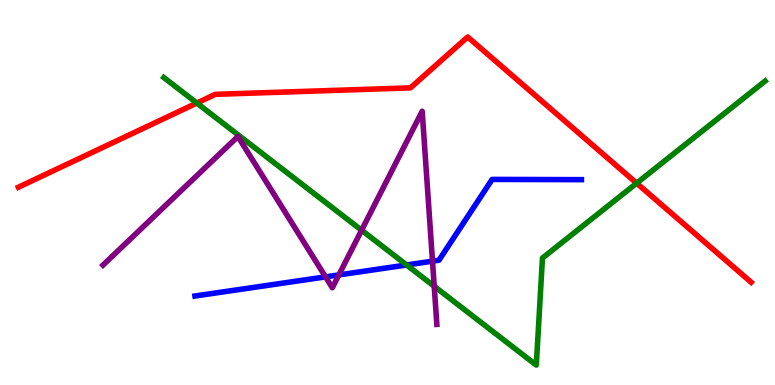[{'lines': ['blue', 'red'], 'intersections': []}, {'lines': ['green', 'red'], 'intersections': [{'x': 2.54, 'y': 7.32}, {'x': 8.21, 'y': 5.24}]}, {'lines': ['purple', 'red'], 'intersections': []}, {'lines': ['blue', 'green'], 'intersections': [{'x': 5.25, 'y': 3.12}]}, {'lines': ['blue', 'purple'], 'intersections': [{'x': 4.2, 'y': 2.81}, {'x': 4.37, 'y': 2.86}, {'x': 5.58, 'y': 3.22}]}, {'lines': ['green', 'purple'], 'intersections': [{'x': 4.67, 'y': 4.02}, {'x': 5.6, 'y': 2.56}]}]